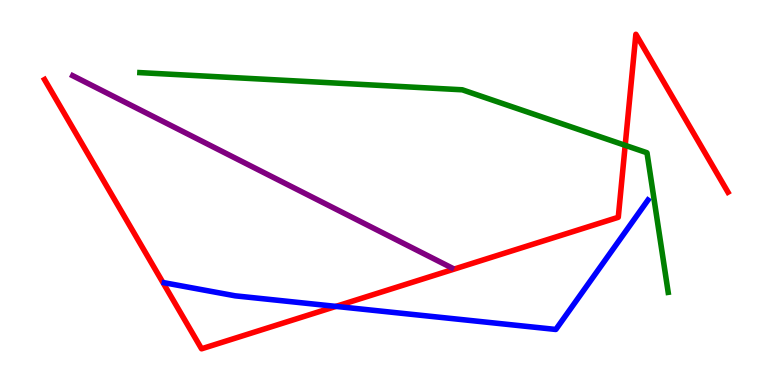[{'lines': ['blue', 'red'], 'intersections': [{'x': 4.33, 'y': 2.04}]}, {'lines': ['green', 'red'], 'intersections': [{'x': 8.07, 'y': 6.23}]}, {'lines': ['purple', 'red'], 'intersections': []}, {'lines': ['blue', 'green'], 'intersections': []}, {'lines': ['blue', 'purple'], 'intersections': []}, {'lines': ['green', 'purple'], 'intersections': []}]